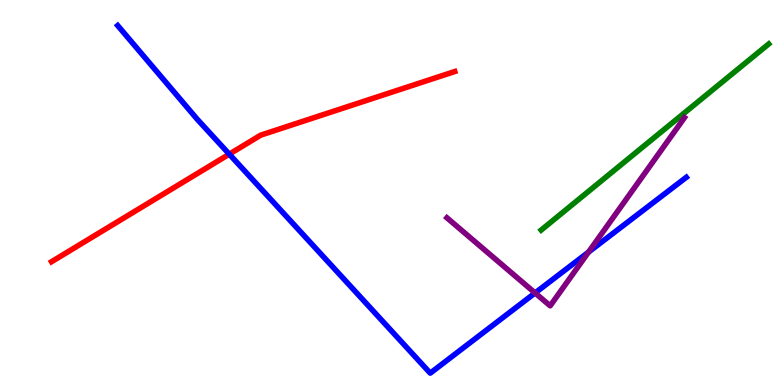[{'lines': ['blue', 'red'], 'intersections': [{'x': 2.96, 'y': 6.0}]}, {'lines': ['green', 'red'], 'intersections': []}, {'lines': ['purple', 'red'], 'intersections': []}, {'lines': ['blue', 'green'], 'intersections': []}, {'lines': ['blue', 'purple'], 'intersections': [{'x': 6.9, 'y': 2.39}, {'x': 7.59, 'y': 3.45}]}, {'lines': ['green', 'purple'], 'intersections': []}]